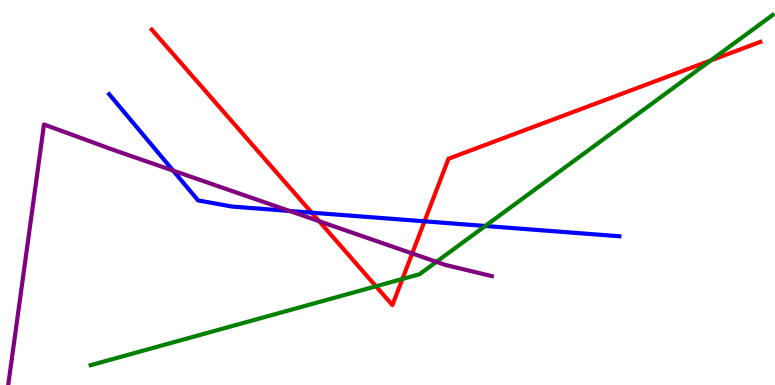[{'lines': ['blue', 'red'], 'intersections': [{'x': 4.02, 'y': 4.48}, {'x': 5.48, 'y': 4.25}]}, {'lines': ['green', 'red'], 'intersections': [{'x': 4.85, 'y': 2.56}, {'x': 5.19, 'y': 2.75}, {'x': 9.17, 'y': 8.43}]}, {'lines': ['purple', 'red'], 'intersections': [{'x': 4.12, 'y': 4.25}, {'x': 5.32, 'y': 3.42}]}, {'lines': ['blue', 'green'], 'intersections': [{'x': 6.26, 'y': 4.13}]}, {'lines': ['blue', 'purple'], 'intersections': [{'x': 2.23, 'y': 5.57}, {'x': 3.74, 'y': 4.52}]}, {'lines': ['green', 'purple'], 'intersections': [{'x': 5.63, 'y': 3.2}]}]